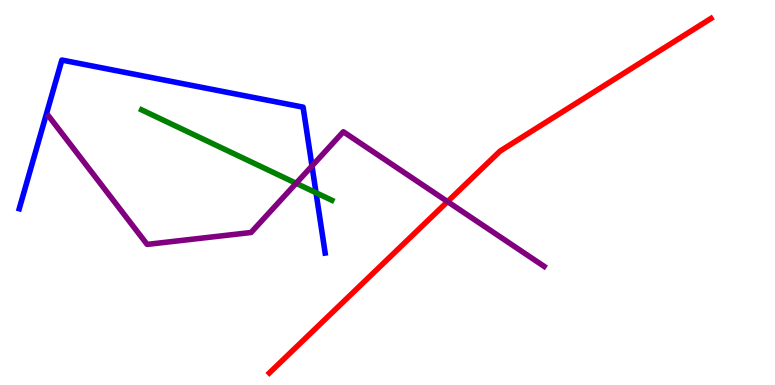[{'lines': ['blue', 'red'], 'intersections': []}, {'lines': ['green', 'red'], 'intersections': []}, {'lines': ['purple', 'red'], 'intersections': [{'x': 5.77, 'y': 4.76}]}, {'lines': ['blue', 'green'], 'intersections': [{'x': 4.08, 'y': 4.99}]}, {'lines': ['blue', 'purple'], 'intersections': [{'x': 4.03, 'y': 5.69}]}, {'lines': ['green', 'purple'], 'intersections': [{'x': 3.82, 'y': 5.24}]}]